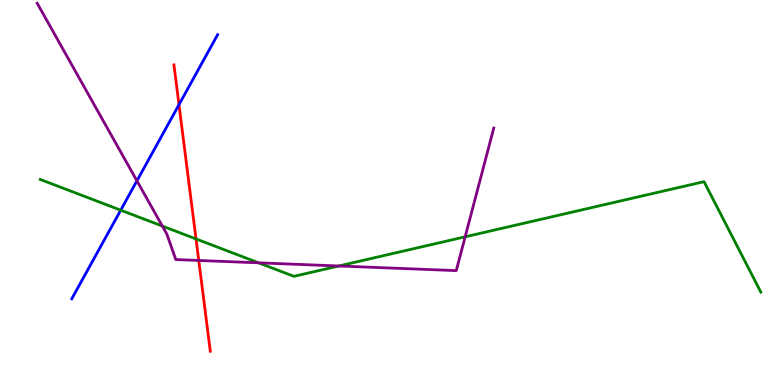[{'lines': ['blue', 'red'], 'intersections': [{'x': 2.31, 'y': 7.28}]}, {'lines': ['green', 'red'], 'intersections': [{'x': 2.53, 'y': 3.79}]}, {'lines': ['purple', 'red'], 'intersections': [{'x': 2.56, 'y': 3.23}]}, {'lines': ['blue', 'green'], 'intersections': [{'x': 1.56, 'y': 4.54}]}, {'lines': ['blue', 'purple'], 'intersections': [{'x': 1.77, 'y': 5.3}]}, {'lines': ['green', 'purple'], 'intersections': [{'x': 2.09, 'y': 4.13}, {'x': 3.34, 'y': 3.17}, {'x': 4.37, 'y': 3.09}, {'x': 6.0, 'y': 3.85}]}]